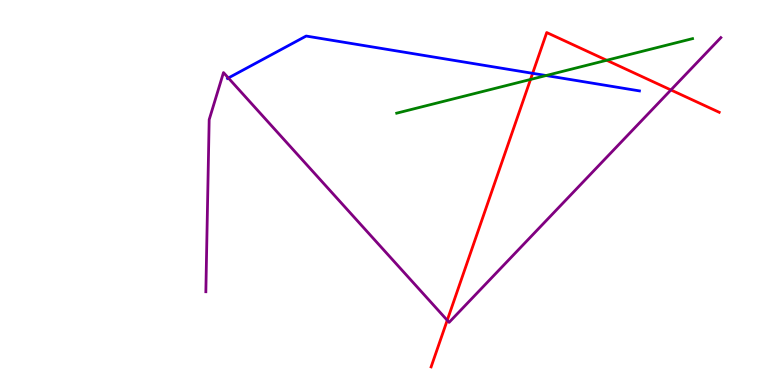[{'lines': ['blue', 'red'], 'intersections': [{'x': 6.87, 'y': 8.1}]}, {'lines': ['green', 'red'], 'intersections': [{'x': 6.85, 'y': 7.94}, {'x': 7.83, 'y': 8.43}]}, {'lines': ['purple', 'red'], 'intersections': [{'x': 5.77, 'y': 1.68}, {'x': 8.66, 'y': 7.66}]}, {'lines': ['blue', 'green'], 'intersections': [{'x': 7.05, 'y': 8.04}]}, {'lines': ['blue', 'purple'], 'intersections': [{'x': 2.95, 'y': 7.97}]}, {'lines': ['green', 'purple'], 'intersections': []}]